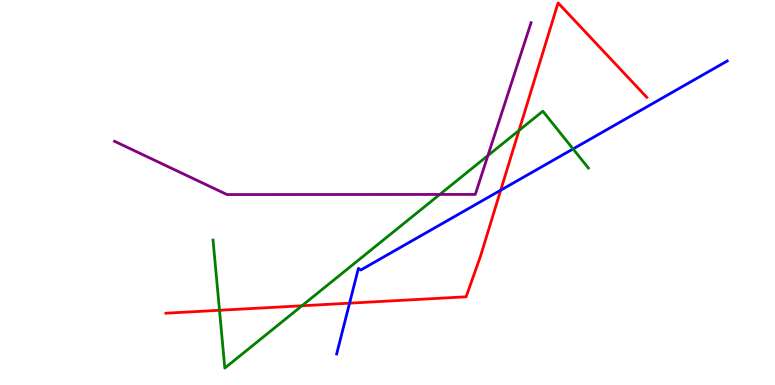[{'lines': ['blue', 'red'], 'intersections': [{'x': 4.51, 'y': 2.13}, {'x': 6.46, 'y': 5.06}]}, {'lines': ['green', 'red'], 'intersections': [{'x': 2.83, 'y': 1.94}, {'x': 3.9, 'y': 2.06}, {'x': 6.7, 'y': 6.61}]}, {'lines': ['purple', 'red'], 'intersections': []}, {'lines': ['blue', 'green'], 'intersections': [{'x': 7.39, 'y': 6.13}]}, {'lines': ['blue', 'purple'], 'intersections': []}, {'lines': ['green', 'purple'], 'intersections': [{'x': 5.67, 'y': 4.95}, {'x': 6.3, 'y': 5.96}]}]